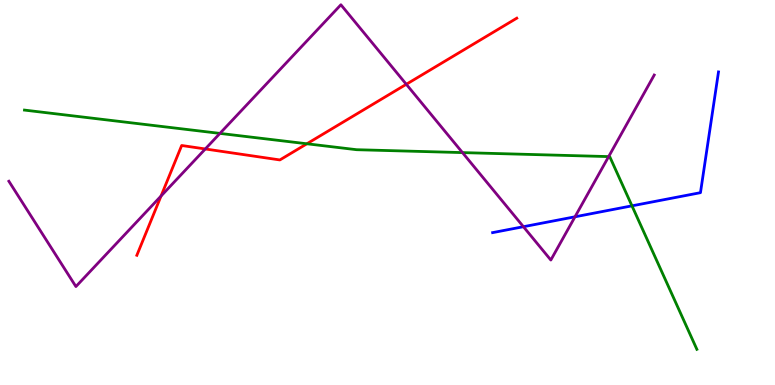[{'lines': ['blue', 'red'], 'intersections': []}, {'lines': ['green', 'red'], 'intersections': [{'x': 3.96, 'y': 6.27}]}, {'lines': ['purple', 'red'], 'intersections': [{'x': 2.08, 'y': 4.91}, {'x': 2.65, 'y': 6.13}, {'x': 5.24, 'y': 7.81}]}, {'lines': ['blue', 'green'], 'intersections': [{'x': 8.15, 'y': 4.65}]}, {'lines': ['blue', 'purple'], 'intersections': [{'x': 6.75, 'y': 4.11}, {'x': 7.42, 'y': 4.37}]}, {'lines': ['green', 'purple'], 'intersections': [{'x': 2.84, 'y': 6.54}, {'x': 5.97, 'y': 6.04}, {'x': 7.85, 'y': 5.93}]}]